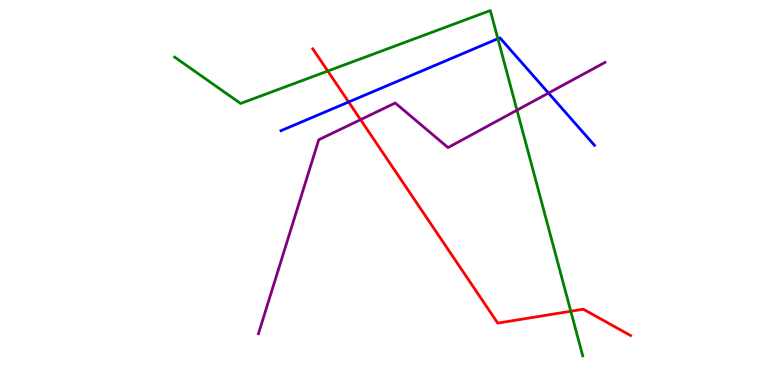[{'lines': ['blue', 'red'], 'intersections': [{'x': 4.5, 'y': 7.35}]}, {'lines': ['green', 'red'], 'intersections': [{'x': 4.23, 'y': 8.15}, {'x': 7.37, 'y': 1.92}]}, {'lines': ['purple', 'red'], 'intersections': [{'x': 4.65, 'y': 6.89}]}, {'lines': ['blue', 'green'], 'intersections': [{'x': 6.42, 'y': 8.99}]}, {'lines': ['blue', 'purple'], 'intersections': [{'x': 7.08, 'y': 7.58}]}, {'lines': ['green', 'purple'], 'intersections': [{'x': 6.67, 'y': 7.14}]}]